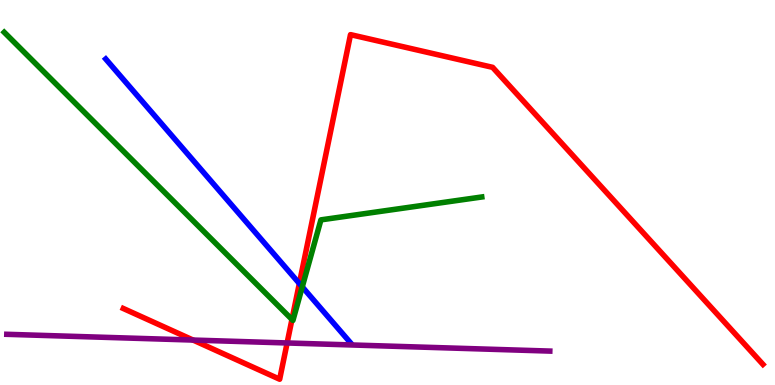[{'lines': ['blue', 'red'], 'intersections': [{'x': 3.86, 'y': 2.64}]}, {'lines': ['green', 'red'], 'intersections': [{'x': 3.77, 'y': 1.7}]}, {'lines': ['purple', 'red'], 'intersections': [{'x': 2.49, 'y': 1.17}, {'x': 3.7, 'y': 1.09}]}, {'lines': ['blue', 'green'], 'intersections': [{'x': 3.9, 'y': 2.55}]}, {'lines': ['blue', 'purple'], 'intersections': []}, {'lines': ['green', 'purple'], 'intersections': []}]